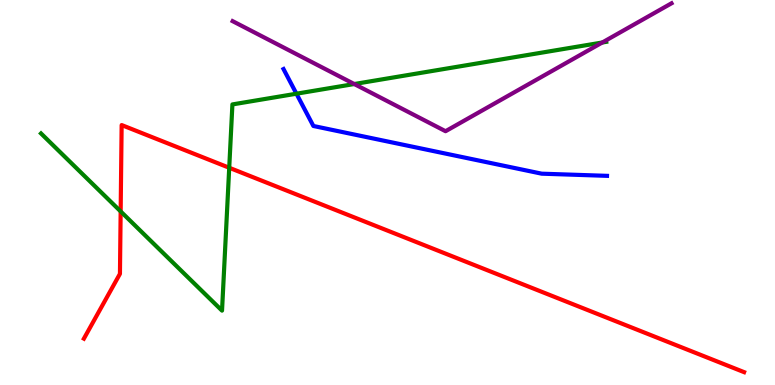[{'lines': ['blue', 'red'], 'intersections': []}, {'lines': ['green', 'red'], 'intersections': [{'x': 1.56, 'y': 4.51}, {'x': 2.96, 'y': 5.64}]}, {'lines': ['purple', 'red'], 'intersections': []}, {'lines': ['blue', 'green'], 'intersections': [{'x': 3.83, 'y': 7.57}]}, {'lines': ['blue', 'purple'], 'intersections': []}, {'lines': ['green', 'purple'], 'intersections': [{'x': 4.57, 'y': 7.82}, {'x': 7.77, 'y': 8.9}]}]